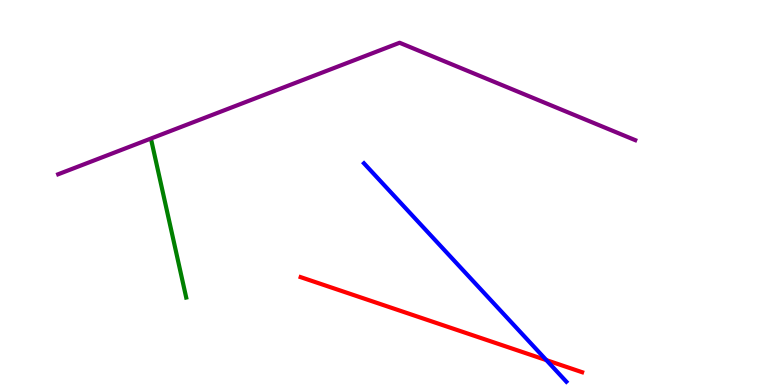[{'lines': ['blue', 'red'], 'intersections': [{'x': 7.05, 'y': 0.646}]}, {'lines': ['green', 'red'], 'intersections': []}, {'lines': ['purple', 'red'], 'intersections': []}, {'lines': ['blue', 'green'], 'intersections': []}, {'lines': ['blue', 'purple'], 'intersections': []}, {'lines': ['green', 'purple'], 'intersections': []}]